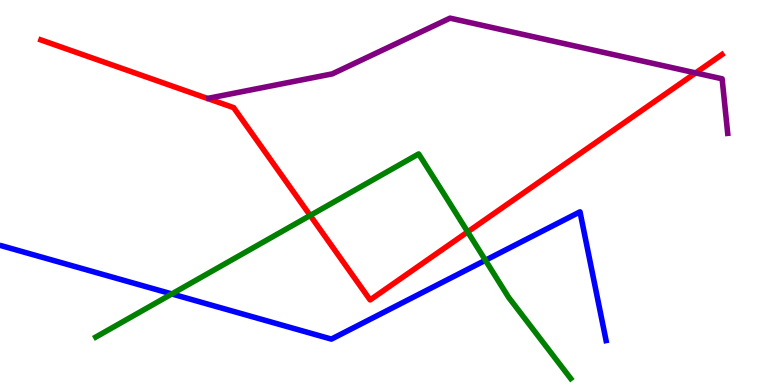[{'lines': ['blue', 'red'], 'intersections': []}, {'lines': ['green', 'red'], 'intersections': [{'x': 4.0, 'y': 4.4}, {'x': 6.03, 'y': 3.98}]}, {'lines': ['purple', 'red'], 'intersections': [{'x': 8.98, 'y': 8.11}]}, {'lines': ['blue', 'green'], 'intersections': [{'x': 2.22, 'y': 2.37}, {'x': 6.26, 'y': 3.24}]}, {'lines': ['blue', 'purple'], 'intersections': []}, {'lines': ['green', 'purple'], 'intersections': []}]